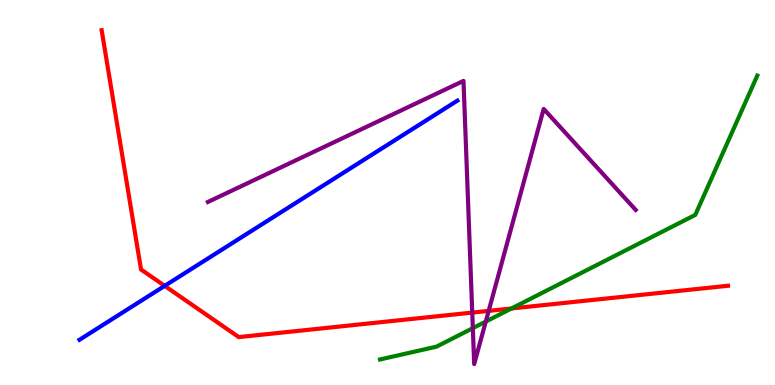[{'lines': ['blue', 'red'], 'intersections': [{'x': 2.12, 'y': 2.57}]}, {'lines': ['green', 'red'], 'intersections': [{'x': 6.6, 'y': 1.99}]}, {'lines': ['purple', 'red'], 'intersections': [{'x': 6.09, 'y': 1.88}, {'x': 6.31, 'y': 1.93}]}, {'lines': ['blue', 'green'], 'intersections': []}, {'lines': ['blue', 'purple'], 'intersections': []}, {'lines': ['green', 'purple'], 'intersections': [{'x': 6.1, 'y': 1.48}, {'x': 6.27, 'y': 1.65}]}]